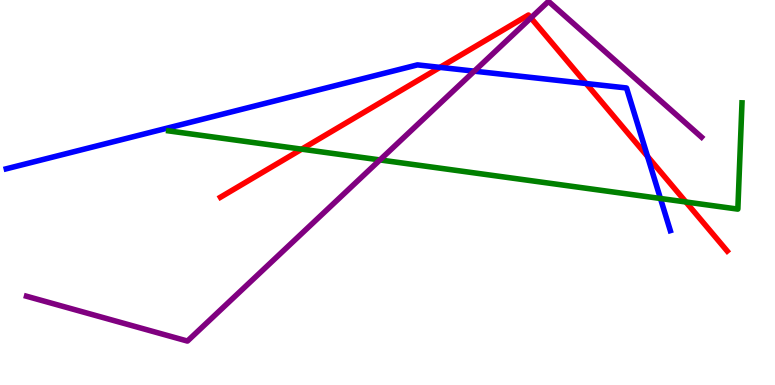[{'lines': ['blue', 'red'], 'intersections': [{'x': 5.68, 'y': 8.25}, {'x': 7.56, 'y': 7.83}, {'x': 8.36, 'y': 5.94}]}, {'lines': ['green', 'red'], 'intersections': [{'x': 3.89, 'y': 6.13}, {'x': 8.85, 'y': 4.75}]}, {'lines': ['purple', 'red'], 'intersections': [{'x': 6.85, 'y': 9.54}]}, {'lines': ['blue', 'green'], 'intersections': [{'x': 8.52, 'y': 4.84}]}, {'lines': ['blue', 'purple'], 'intersections': [{'x': 6.12, 'y': 8.15}]}, {'lines': ['green', 'purple'], 'intersections': [{'x': 4.9, 'y': 5.85}]}]